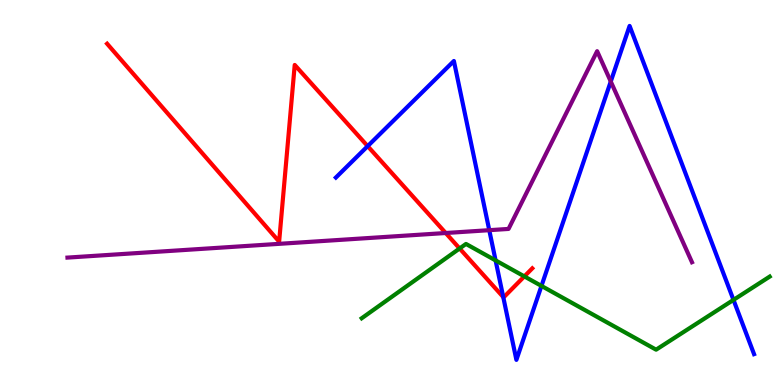[{'lines': ['blue', 'red'], 'intersections': [{'x': 4.74, 'y': 6.2}, {'x': 6.49, 'y': 2.28}]}, {'lines': ['green', 'red'], 'intersections': [{'x': 5.93, 'y': 3.55}, {'x': 6.77, 'y': 2.82}]}, {'lines': ['purple', 'red'], 'intersections': [{'x': 5.75, 'y': 3.95}]}, {'lines': ['blue', 'green'], 'intersections': [{'x': 6.39, 'y': 3.24}, {'x': 6.99, 'y': 2.57}, {'x': 9.46, 'y': 2.21}]}, {'lines': ['blue', 'purple'], 'intersections': [{'x': 6.31, 'y': 4.02}, {'x': 7.88, 'y': 7.88}]}, {'lines': ['green', 'purple'], 'intersections': []}]